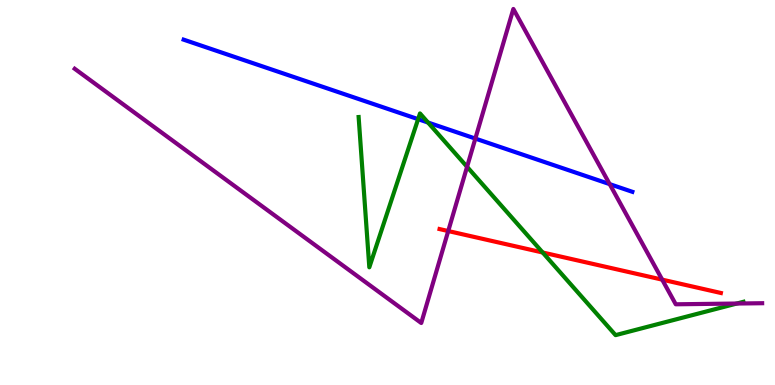[{'lines': ['blue', 'red'], 'intersections': []}, {'lines': ['green', 'red'], 'intersections': [{'x': 7.0, 'y': 3.44}]}, {'lines': ['purple', 'red'], 'intersections': [{'x': 5.78, 'y': 4.0}, {'x': 8.54, 'y': 2.74}]}, {'lines': ['blue', 'green'], 'intersections': [{'x': 5.4, 'y': 6.9}, {'x': 5.52, 'y': 6.82}]}, {'lines': ['blue', 'purple'], 'intersections': [{'x': 6.13, 'y': 6.4}, {'x': 7.87, 'y': 5.22}]}, {'lines': ['green', 'purple'], 'intersections': [{'x': 6.03, 'y': 5.67}, {'x': 9.51, 'y': 2.12}]}]